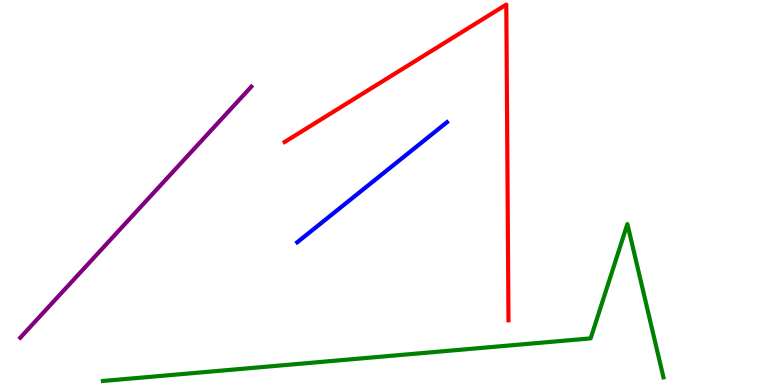[{'lines': ['blue', 'red'], 'intersections': []}, {'lines': ['green', 'red'], 'intersections': []}, {'lines': ['purple', 'red'], 'intersections': []}, {'lines': ['blue', 'green'], 'intersections': []}, {'lines': ['blue', 'purple'], 'intersections': []}, {'lines': ['green', 'purple'], 'intersections': []}]